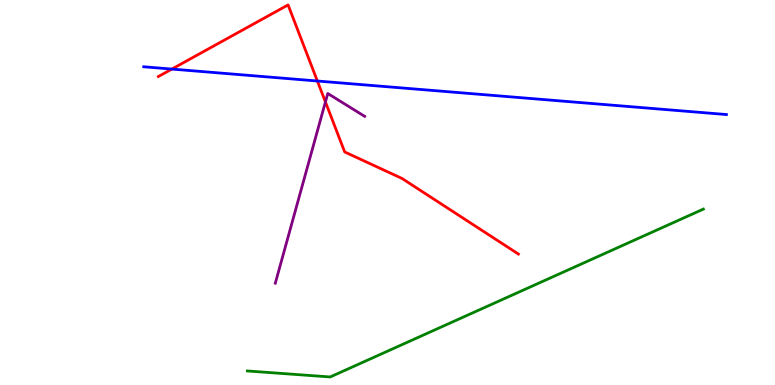[{'lines': ['blue', 'red'], 'intersections': [{'x': 2.22, 'y': 8.21}, {'x': 4.1, 'y': 7.9}]}, {'lines': ['green', 'red'], 'intersections': []}, {'lines': ['purple', 'red'], 'intersections': [{'x': 4.2, 'y': 7.35}]}, {'lines': ['blue', 'green'], 'intersections': []}, {'lines': ['blue', 'purple'], 'intersections': []}, {'lines': ['green', 'purple'], 'intersections': []}]